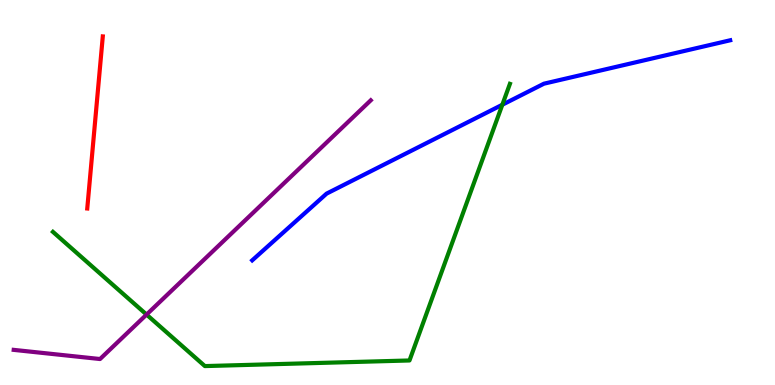[{'lines': ['blue', 'red'], 'intersections': []}, {'lines': ['green', 'red'], 'intersections': []}, {'lines': ['purple', 'red'], 'intersections': []}, {'lines': ['blue', 'green'], 'intersections': [{'x': 6.48, 'y': 7.28}]}, {'lines': ['blue', 'purple'], 'intersections': []}, {'lines': ['green', 'purple'], 'intersections': [{'x': 1.89, 'y': 1.83}]}]